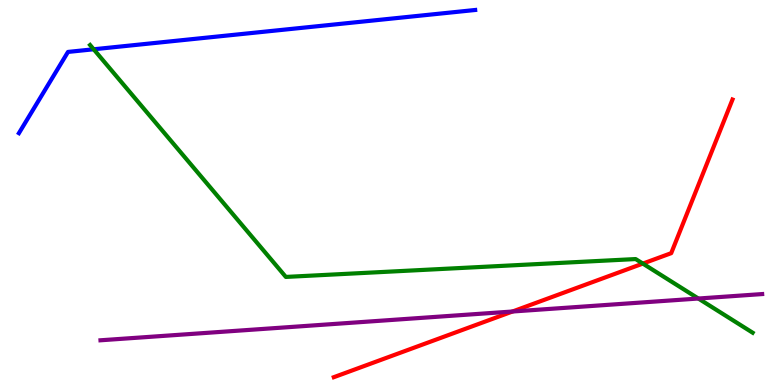[{'lines': ['blue', 'red'], 'intersections': []}, {'lines': ['green', 'red'], 'intersections': [{'x': 8.29, 'y': 3.15}]}, {'lines': ['purple', 'red'], 'intersections': [{'x': 6.61, 'y': 1.91}]}, {'lines': ['blue', 'green'], 'intersections': [{'x': 1.21, 'y': 8.72}]}, {'lines': ['blue', 'purple'], 'intersections': []}, {'lines': ['green', 'purple'], 'intersections': [{'x': 9.01, 'y': 2.25}]}]